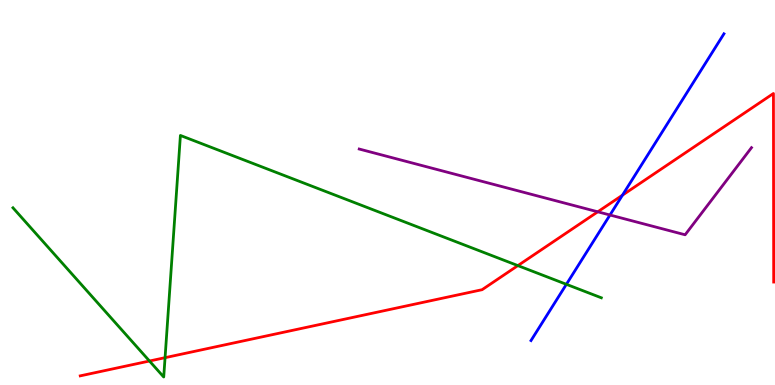[{'lines': ['blue', 'red'], 'intersections': [{'x': 8.03, 'y': 4.93}]}, {'lines': ['green', 'red'], 'intersections': [{'x': 1.93, 'y': 0.623}, {'x': 2.13, 'y': 0.71}, {'x': 6.68, 'y': 3.1}]}, {'lines': ['purple', 'red'], 'intersections': [{'x': 7.71, 'y': 4.5}]}, {'lines': ['blue', 'green'], 'intersections': [{'x': 7.31, 'y': 2.62}]}, {'lines': ['blue', 'purple'], 'intersections': [{'x': 7.87, 'y': 4.42}]}, {'lines': ['green', 'purple'], 'intersections': []}]